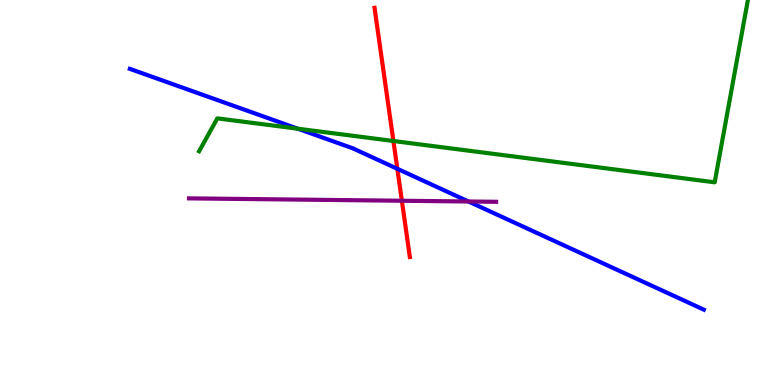[{'lines': ['blue', 'red'], 'intersections': [{'x': 5.13, 'y': 5.62}]}, {'lines': ['green', 'red'], 'intersections': [{'x': 5.08, 'y': 6.34}]}, {'lines': ['purple', 'red'], 'intersections': [{'x': 5.19, 'y': 4.79}]}, {'lines': ['blue', 'green'], 'intersections': [{'x': 3.84, 'y': 6.66}]}, {'lines': ['blue', 'purple'], 'intersections': [{'x': 6.04, 'y': 4.77}]}, {'lines': ['green', 'purple'], 'intersections': []}]